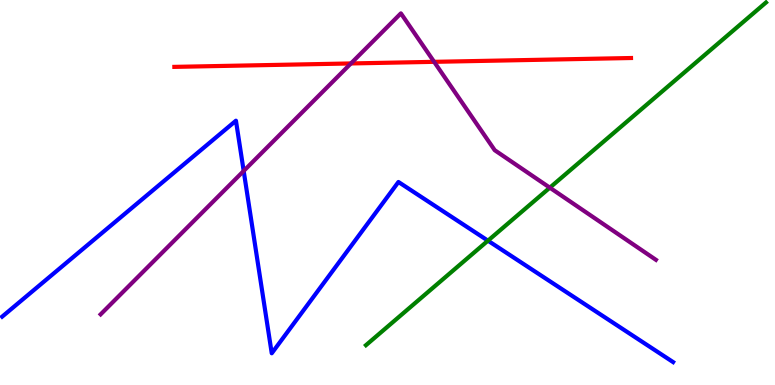[{'lines': ['blue', 'red'], 'intersections': []}, {'lines': ['green', 'red'], 'intersections': []}, {'lines': ['purple', 'red'], 'intersections': [{'x': 4.53, 'y': 8.35}, {'x': 5.6, 'y': 8.39}]}, {'lines': ['blue', 'green'], 'intersections': [{'x': 6.3, 'y': 3.75}]}, {'lines': ['blue', 'purple'], 'intersections': [{'x': 3.14, 'y': 5.56}]}, {'lines': ['green', 'purple'], 'intersections': [{'x': 7.09, 'y': 5.13}]}]